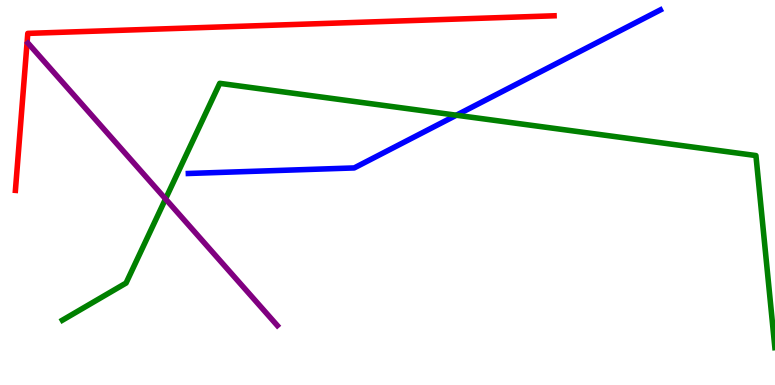[{'lines': ['blue', 'red'], 'intersections': []}, {'lines': ['green', 'red'], 'intersections': []}, {'lines': ['purple', 'red'], 'intersections': []}, {'lines': ['blue', 'green'], 'intersections': [{'x': 5.89, 'y': 7.01}]}, {'lines': ['blue', 'purple'], 'intersections': []}, {'lines': ['green', 'purple'], 'intersections': [{'x': 2.14, 'y': 4.83}]}]